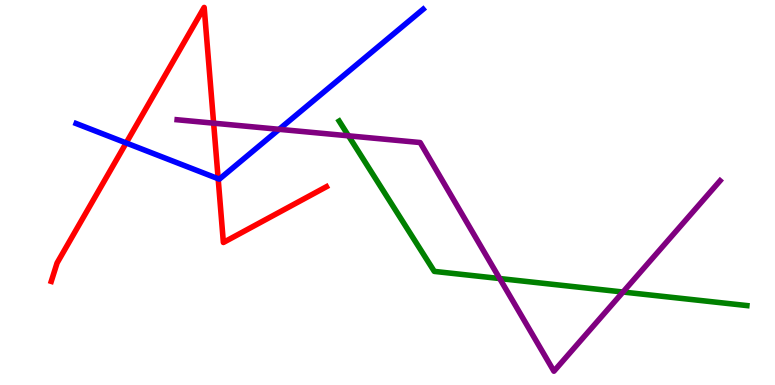[{'lines': ['blue', 'red'], 'intersections': [{'x': 1.63, 'y': 6.29}, {'x': 2.81, 'y': 5.36}]}, {'lines': ['green', 'red'], 'intersections': []}, {'lines': ['purple', 'red'], 'intersections': [{'x': 2.76, 'y': 6.8}]}, {'lines': ['blue', 'green'], 'intersections': []}, {'lines': ['blue', 'purple'], 'intersections': [{'x': 3.6, 'y': 6.64}]}, {'lines': ['green', 'purple'], 'intersections': [{'x': 4.5, 'y': 6.47}, {'x': 6.45, 'y': 2.77}, {'x': 8.04, 'y': 2.42}]}]